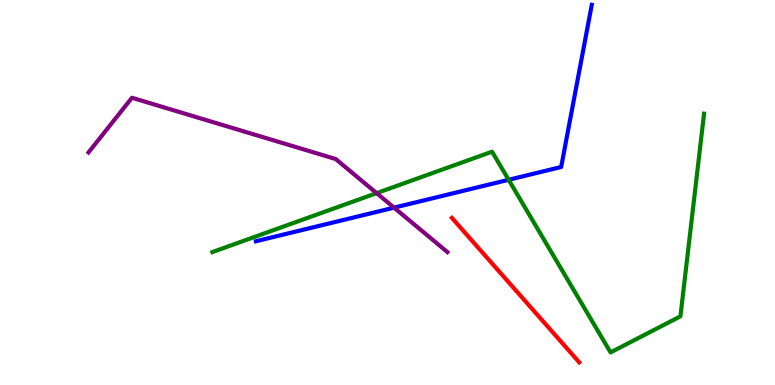[{'lines': ['blue', 'red'], 'intersections': []}, {'lines': ['green', 'red'], 'intersections': []}, {'lines': ['purple', 'red'], 'intersections': []}, {'lines': ['blue', 'green'], 'intersections': [{'x': 6.56, 'y': 5.33}]}, {'lines': ['blue', 'purple'], 'intersections': [{'x': 5.08, 'y': 4.61}]}, {'lines': ['green', 'purple'], 'intersections': [{'x': 4.86, 'y': 4.98}]}]